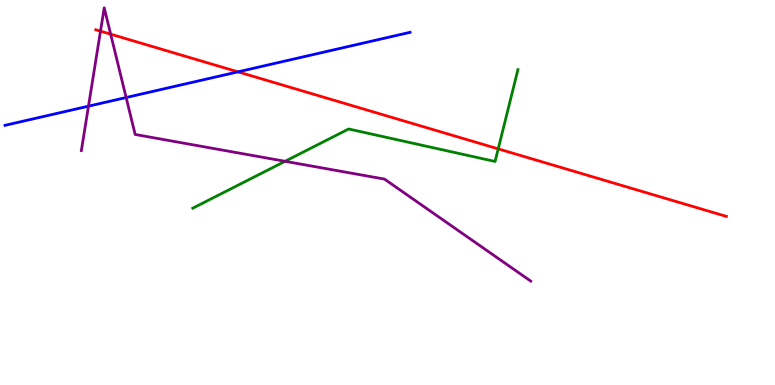[{'lines': ['blue', 'red'], 'intersections': [{'x': 3.07, 'y': 8.13}]}, {'lines': ['green', 'red'], 'intersections': [{'x': 6.43, 'y': 6.13}]}, {'lines': ['purple', 'red'], 'intersections': [{'x': 1.3, 'y': 9.19}, {'x': 1.43, 'y': 9.11}]}, {'lines': ['blue', 'green'], 'intersections': []}, {'lines': ['blue', 'purple'], 'intersections': [{'x': 1.14, 'y': 7.24}, {'x': 1.63, 'y': 7.47}]}, {'lines': ['green', 'purple'], 'intersections': [{'x': 3.68, 'y': 5.81}]}]